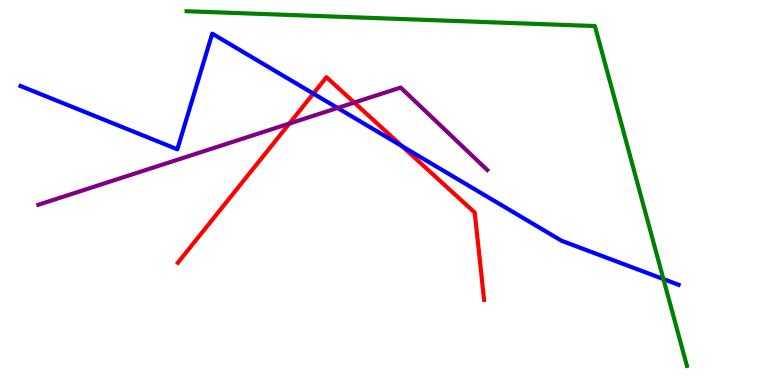[{'lines': ['blue', 'red'], 'intersections': [{'x': 4.04, 'y': 7.57}, {'x': 5.19, 'y': 6.2}]}, {'lines': ['green', 'red'], 'intersections': []}, {'lines': ['purple', 'red'], 'intersections': [{'x': 3.73, 'y': 6.79}, {'x': 4.57, 'y': 7.34}]}, {'lines': ['blue', 'green'], 'intersections': [{'x': 8.56, 'y': 2.75}]}, {'lines': ['blue', 'purple'], 'intersections': [{'x': 4.36, 'y': 7.2}]}, {'lines': ['green', 'purple'], 'intersections': []}]